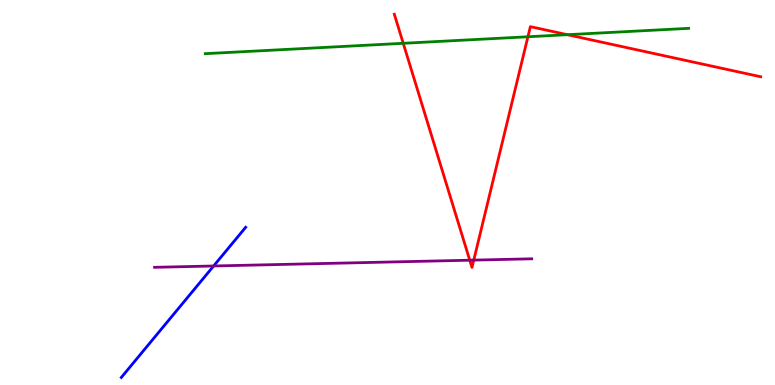[{'lines': ['blue', 'red'], 'intersections': []}, {'lines': ['green', 'red'], 'intersections': [{'x': 5.2, 'y': 8.88}, {'x': 6.81, 'y': 9.05}, {'x': 7.32, 'y': 9.1}]}, {'lines': ['purple', 'red'], 'intersections': [{'x': 6.06, 'y': 3.24}, {'x': 6.11, 'y': 3.24}]}, {'lines': ['blue', 'green'], 'intersections': []}, {'lines': ['blue', 'purple'], 'intersections': [{'x': 2.76, 'y': 3.09}]}, {'lines': ['green', 'purple'], 'intersections': []}]